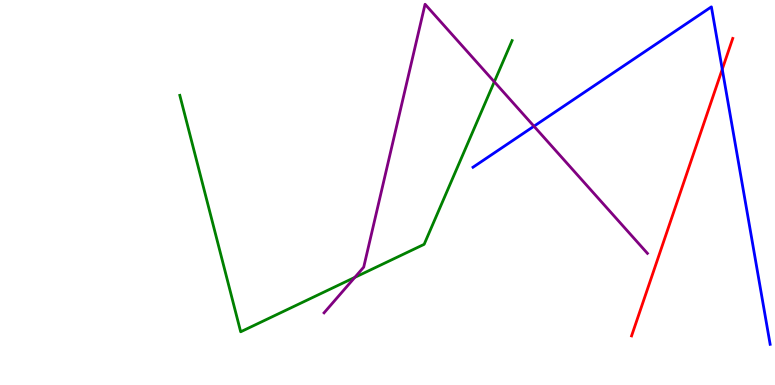[{'lines': ['blue', 'red'], 'intersections': [{'x': 9.32, 'y': 8.2}]}, {'lines': ['green', 'red'], 'intersections': []}, {'lines': ['purple', 'red'], 'intersections': []}, {'lines': ['blue', 'green'], 'intersections': []}, {'lines': ['blue', 'purple'], 'intersections': [{'x': 6.89, 'y': 6.72}]}, {'lines': ['green', 'purple'], 'intersections': [{'x': 4.58, 'y': 2.8}, {'x': 6.38, 'y': 7.87}]}]